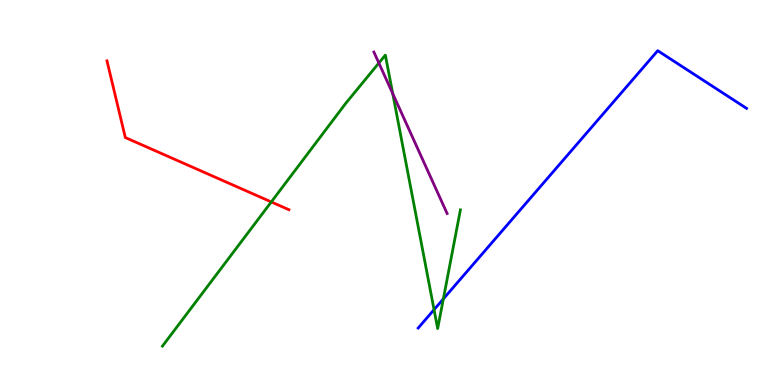[{'lines': ['blue', 'red'], 'intersections': []}, {'lines': ['green', 'red'], 'intersections': [{'x': 3.5, 'y': 4.75}]}, {'lines': ['purple', 'red'], 'intersections': []}, {'lines': ['blue', 'green'], 'intersections': [{'x': 5.6, 'y': 1.96}, {'x': 5.72, 'y': 2.24}]}, {'lines': ['blue', 'purple'], 'intersections': []}, {'lines': ['green', 'purple'], 'intersections': [{'x': 4.89, 'y': 8.36}, {'x': 5.07, 'y': 7.57}]}]